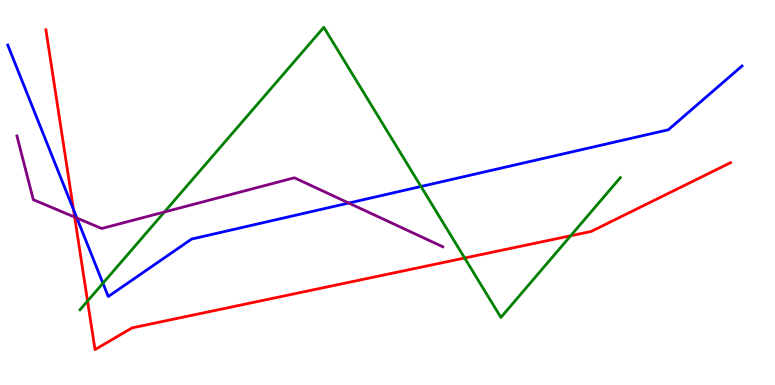[{'lines': ['blue', 'red'], 'intersections': [{'x': 0.949, 'y': 4.56}]}, {'lines': ['green', 'red'], 'intersections': [{'x': 1.13, 'y': 2.18}, {'x': 6.0, 'y': 3.3}, {'x': 7.36, 'y': 3.88}]}, {'lines': ['purple', 'red'], 'intersections': [{'x': 0.963, 'y': 4.36}]}, {'lines': ['blue', 'green'], 'intersections': [{'x': 1.33, 'y': 2.64}, {'x': 5.43, 'y': 5.16}]}, {'lines': ['blue', 'purple'], 'intersections': [{'x': 0.992, 'y': 4.34}, {'x': 4.5, 'y': 4.73}]}, {'lines': ['green', 'purple'], 'intersections': [{'x': 2.12, 'y': 4.49}]}]